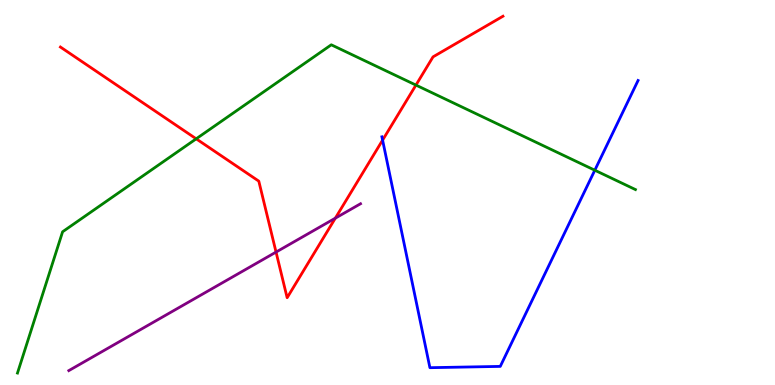[{'lines': ['blue', 'red'], 'intersections': [{'x': 4.94, 'y': 6.36}]}, {'lines': ['green', 'red'], 'intersections': [{'x': 2.53, 'y': 6.39}, {'x': 5.37, 'y': 7.79}]}, {'lines': ['purple', 'red'], 'intersections': [{'x': 3.56, 'y': 3.45}, {'x': 4.33, 'y': 4.33}]}, {'lines': ['blue', 'green'], 'intersections': [{'x': 7.68, 'y': 5.58}]}, {'lines': ['blue', 'purple'], 'intersections': []}, {'lines': ['green', 'purple'], 'intersections': []}]